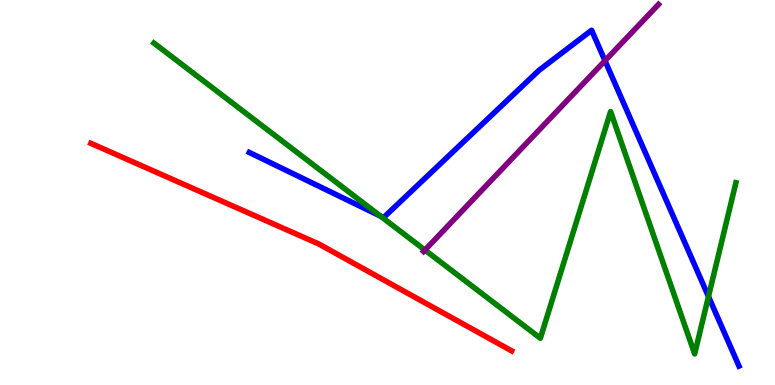[{'lines': ['blue', 'red'], 'intersections': []}, {'lines': ['green', 'red'], 'intersections': []}, {'lines': ['purple', 'red'], 'intersections': []}, {'lines': ['blue', 'green'], 'intersections': [{'x': 4.91, 'y': 4.39}, {'x': 9.14, 'y': 2.3}]}, {'lines': ['blue', 'purple'], 'intersections': [{'x': 7.81, 'y': 8.42}]}, {'lines': ['green', 'purple'], 'intersections': [{'x': 5.48, 'y': 3.5}]}]